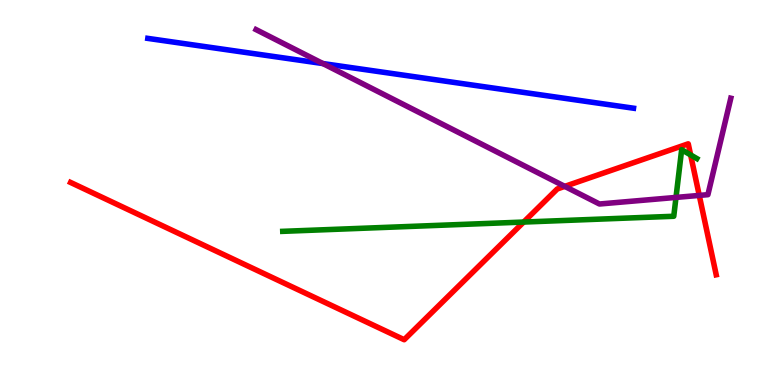[{'lines': ['blue', 'red'], 'intersections': []}, {'lines': ['green', 'red'], 'intersections': [{'x': 6.76, 'y': 4.23}, {'x': 8.91, 'y': 5.98}]}, {'lines': ['purple', 'red'], 'intersections': [{'x': 7.29, 'y': 5.16}, {'x': 9.02, 'y': 4.92}]}, {'lines': ['blue', 'green'], 'intersections': []}, {'lines': ['blue', 'purple'], 'intersections': [{'x': 4.17, 'y': 8.35}]}, {'lines': ['green', 'purple'], 'intersections': [{'x': 8.72, 'y': 4.87}]}]